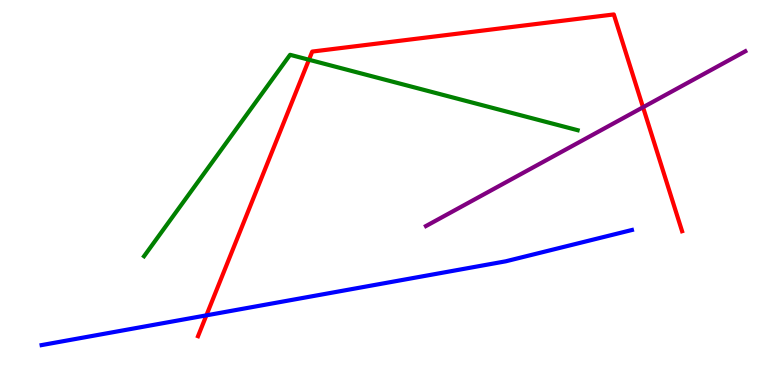[{'lines': ['blue', 'red'], 'intersections': [{'x': 2.66, 'y': 1.81}]}, {'lines': ['green', 'red'], 'intersections': [{'x': 3.99, 'y': 8.45}]}, {'lines': ['purple', 'red'], 'intersections': [{'x': 8.3, 'y': 7.21}]}, {'lines': ['blue', 'green'], 'intersections': []}, {'lines': ['blue', 'purple'], 'intersections': []}, {'lines': ['green', 'purple'], 'intersections': []}]